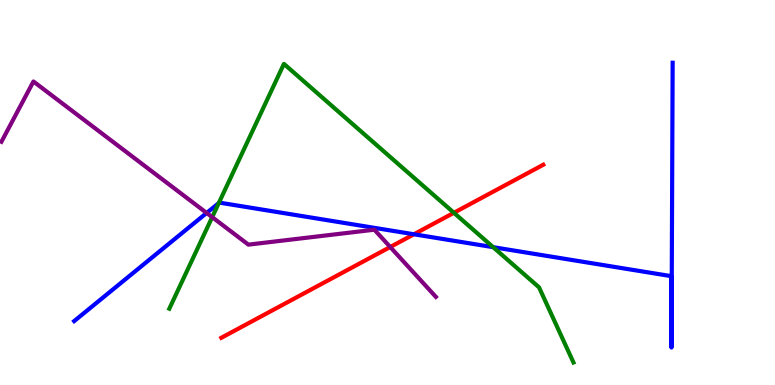[{'lines': ['blue', 'red'], 'intersections': [{'x': 5.34, 'y': 3.91}]}, {'lines': ['green', 'red'], 'intersections': [{'x': 5.86, 'y': 4.47}]}, {'lines': ['purple', 'red'], 'intersections': [{'x': 5.04, 'y': 3.58}]}, {'lines': ['blue', 'green'], 'intersections': [{'x': 2.82, 'y': 4.73}, {'x': 6.36, 'y': 3.58}]}, {'lines': ['blue', 'purple'], 'intersections': [{'x': 2.67, 'y': 4.47}]}, {'lines': ['green', 'purple'], 'intersections': [{'x': 2.74, 'y': 4.36}]}]